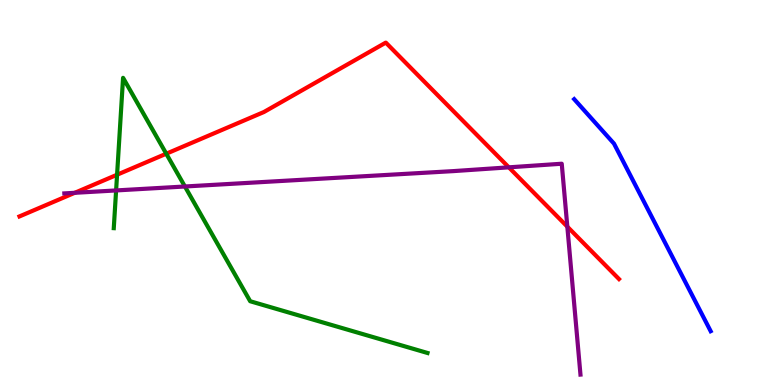[{'lines': ['blue', 'red'], 'intersections': []}, {'lines': ['green', 'red'], 'intersections': [{'x': 1.51, 'y': 5.46}, {'x': 2.15, 'y': 6.01}]}, {'lines': ['purple', 'red'], 'intersections': [{'x': 0.965, 'y': 4.99}, {'x': 6.57, 'y': 5.65}, {'x': 7.32, 'y': 4.11}]}, {'lines': ['blue', 'green'], 'intersections': []}, {'lines': ['blue', 'purple'], 'intersections': []}, {'lines': ['green', 'purple'], 'intersections': [{'x': 1.5, 'y': 5.05}, {'x': 2.39, 'y': 5.16}]}]